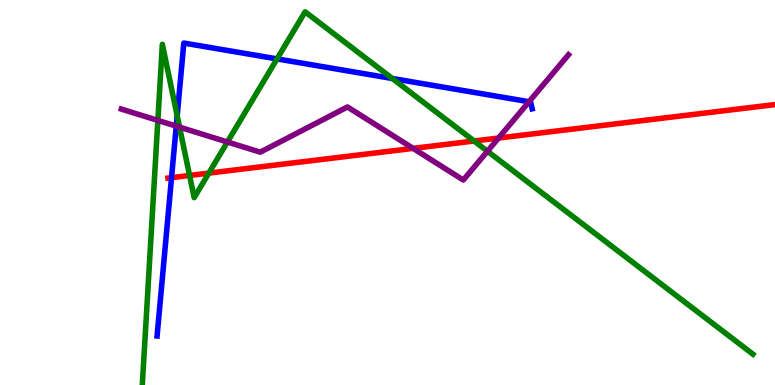[{'lines': ['blue', 'red'], 'intersections': [{'x': 2.21, 'y': 5.39}]}, {'lines': ['green', 'red'], 'intersections': [{'x': 2.45, 'y': 5.44}, {'x': 2.69, 'y': 5.5}, {'x': 6.12, 'y': 6.34}]}, {'lines': ['purple', 'red'], 'intersections': [{'x': 5.33, 'y': 6.15}, {'x': 6.43, 'y': 6.41}]}, {'lines': ['blue', 'green'], 'intersections': [{'x': 2.29, 'y': 6.99}, {'x': 3.57, 'y': 8.47}, {'x': 5.06, 'y': 7.96}]}, {'lines': ['blue', 'purple'], 'intersections': [{'x': 2.27, 'y': 6.72}, {'x': 6.83, 'y': 7.36}]}, {'lines': ['green', 'purple'], 'intersections': [{'x': 2.04, 'y': 6.87}, {'x': 2.32, 'y': 6.7}, {'x': 2.93, 'y': 6.31}, {'x': 6.29, 'y': 6.07}]}]